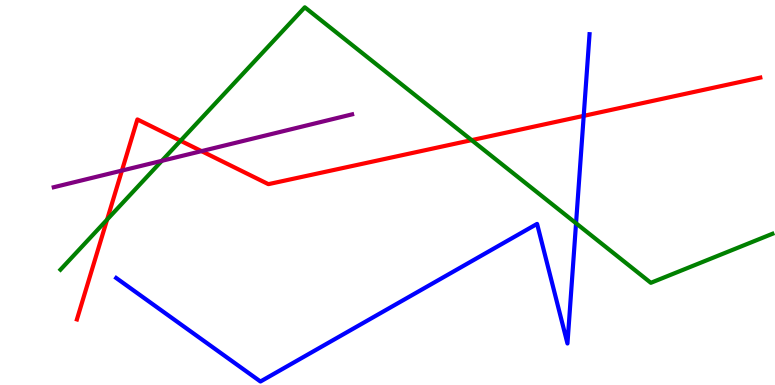[{'lines': ['blue', 'red'], 'intersections': [{'x': 7.53, 'y': 6.99}]}, {'lines': ['green', 'red'], 'intersections': [{'x': 1.38, 'y': 4.3}, {'x': 2.33, 'y': 6.34}, {'x': 6.09, 'y': 6.36}]}, {'lines': ['purple', 'red'], 'intersections': [{'x': 1.57, 'y': 5.57}, {'x': 2.6, 'y': 6.07}]}, {'lines': ['blue', 'green'], 'intersections': [{'x': 7.43, 'y': 4.2}]}, {'lines': ['blue', 'purple'], 'intersections': []}, {'lines': ['green', 'purple'], 'intersections': [{'x': 2.09, 'y': 5.82}]}]